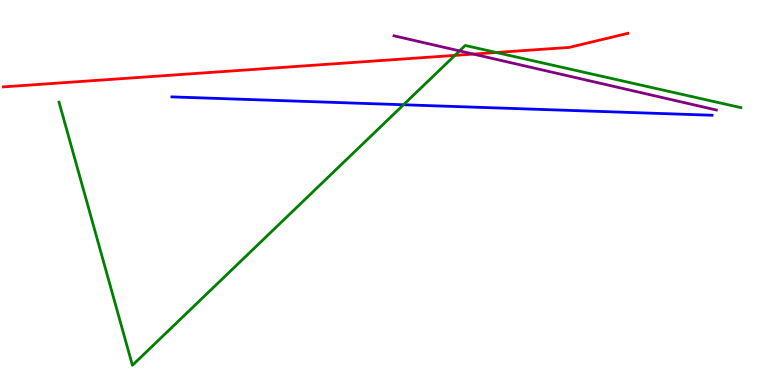[{'lines': ['blue', 'red'], 'intersections': []}, {'lines': ['green', 'red'], 'intersections': [{'x': 5.87, 'y': 8.56}, {'x': 6.4, 'y': 8.64}]}, {'lines': ['purple', 'red'], 'intersections': [{'x': 6.11, 'y': 8.6}]}, {'lines': ['blue', 'green'], 'intersections': [{'x': 5.21, 'y': 7.28}]}, {'lines': ['blue', 'purple'], 'intersections': []}, {'lines': ['green', 'purple'], 'intersections': [{'x': 5.93, 'y': 8.68}]}]